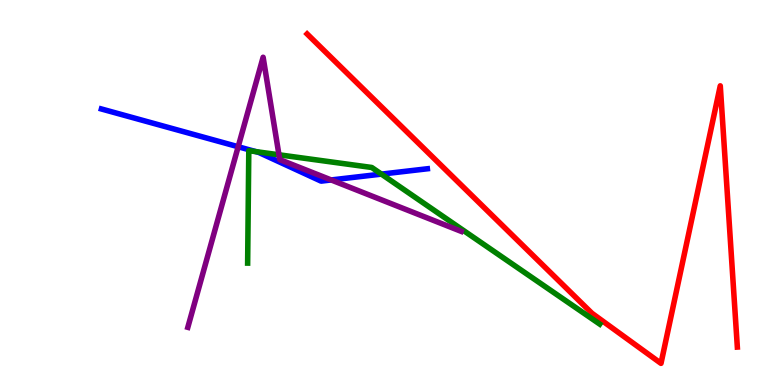[{'lines': ['blue', 'red'], 'intersections': []}, {'lines': ['green', 'red'], 'intersections': []}, {'lines': ['purple', 'red'], 'intersections': []}, {'lines': ['blue', 'green'], 'intersections': [{'x': 3.3, 'y': 6.06}, {'x': 4.92, 'y': 5.48}]}, {'lines': ['blue', 'purple'], 'intersections': [{'x': 3.07, 'y': 6.19}, {'x': 4.27, 'y': 5.33}]}, {'lines': ['green', 'purple'], 'intersections': [{'x': 3.6, 'y': 5.98}]}]